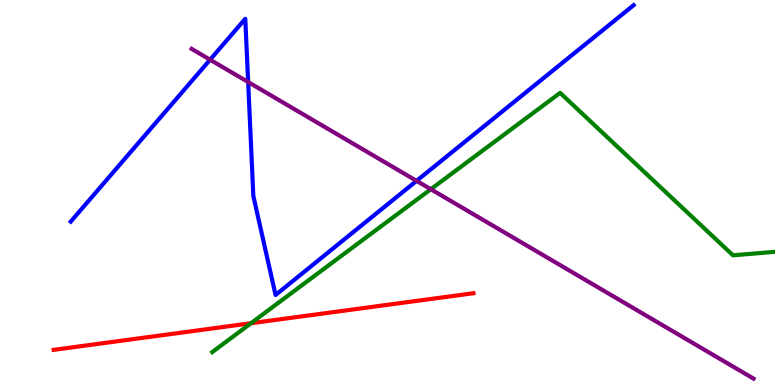[{'lines': ['blue', 'red'], 'intersections': []}, {'lines': ['green', 'red'], 'intersections': [{'x': 3.24, 'y': 1.6}]}, {'lines': ['purple', 'red'], 'intersections': []}, {'lines': ['blue', 'green'], 'intersections': []}, {'lines': ['blue', 'purple'], 'intersections': [{'x': 2.71, 'y': 8.45}, {'x': 3.2, 'y': 7.87}, {'x': 5.38, 'y': 5.3}]}, {'lines': ['green', 'purple'], 'intersections': [{'x': 5.56, 'y': 5.08}]}]